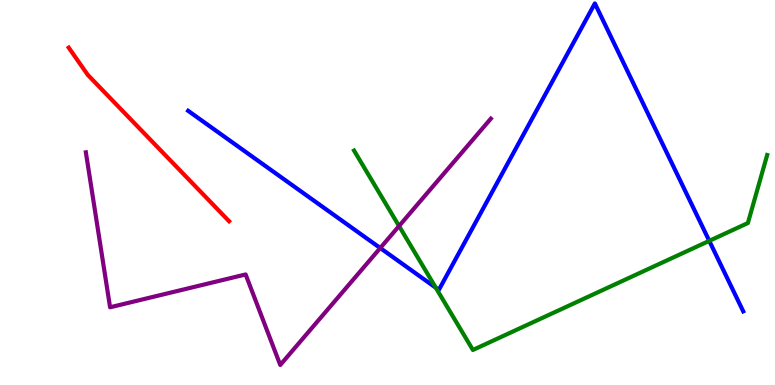[{'lines': ['blue', 'red'], 'intersections': []}, {'lines': ['green', 'red'], 'intersections': []}, {'lines': ['purple', 'red'], 'intersections': []}, {'lines': ['blue', 'green'], 'intersections': [{'x': 5.62, 'y': 2.53}, {'x': 9.15, 'y': 3.74}]}, {'lines': ['blue', 'purple'], 'intersections': [{'x': 4.91, 'y': 3.56}]}, {'lines': ['green', 'purple'], 'intersections': [{'x': 5.15, 'y': 4.13}]}]